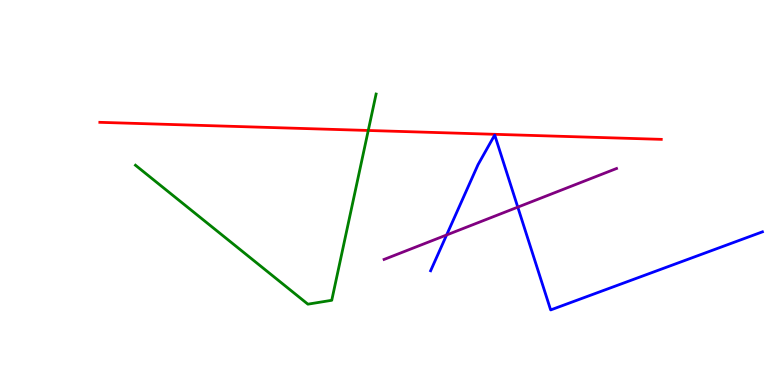[{'lines': ['blue', 'red'], 'intersections': []}, {'lines': ['green', 'red'], 'intersections': [{'x': 4.75, 'y': 6.61}]}, {'lines': ['purple', 'red'], 'intersections': []}, {'lines': ['blue', 'green'], 'intersections': []}, {'lines': ['blue', 'purple'], 'intersections': [{'x': 5.76, 'y': 3.9}, {'x': 6.68, 'y': 4.62}]}, {'lines': ['green', 'purple'], 'intersections': []}]